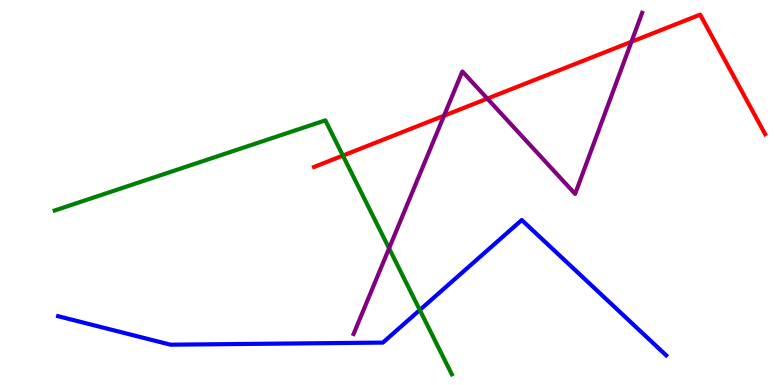[{'lines': ['blue', 'red'], 'intersections': []}, {'lines': ['green', 'red'], 'intersections': [{'x': 4.42, 'y': 5.96}]}, {'lines': ['purple', 'red'], 'intersections': [{'x': 5.73, 'y': 6.99}, {'x': 6.29, 'y': 7.44}, {'x': 8.15, 'y': 8.92}]}, {'lines': ['blue', 'green'], 'intersections': [{'x': 5.42, 'y': 1.95}]}, {'lines': ['blue', 'purple'], 'intersections': []}, {'lines': ['green', 'purple'], 'intersections': [{'x': 5.02, 'y': 3.55}]}]